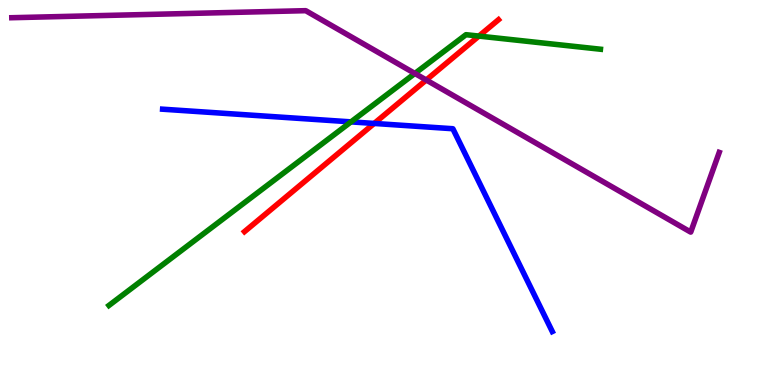[{'lines': ['blue', 'red'], 'intersections': [{'x': 4.83, 'y': 6.79}]}, {'lines': ['green', 'red'], 'intersections': [{'x': 6.18, 'y': 9.06}]}, {'lines': ['purple', 'red'], 'intersections': [{'x': 5.5, 'y': 7.92}]}, {'lines': ['blue', 'green'], 'intersections': [{'x': 4.53, 'y': 6.83}]}, {'lines': ['blue', 'purple'], 'intersections': []}, {'lines': ['green', 'purple'], 'intersections': [{'x': 5.35, 'y': 8.09}]}]